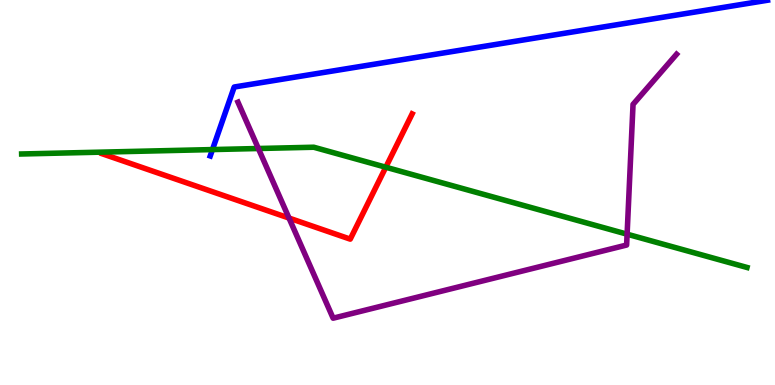[{'lines': ['blue', 'red'], 'intersections': []}, {'lines': ['green', 'red'], 'intersections': [{'x': 4.98, 'y': 5.66}]}, {'lines': ['purple', 'red'], 'intersections': [{'x': 3.73, 'y': 4.34}]}, {'lines': ['blue', 'green'], 'intersections': [{'x': 2.74, 'y': 6.12}]}, {'lines': ['blue', 'purple'], 'intersections': []}, {'lines': ['green', 'purple'], 'intersections': [{'x': 3.33, 'y': 6.14}, {'x': 8.09, 'y': 3.92}]}]